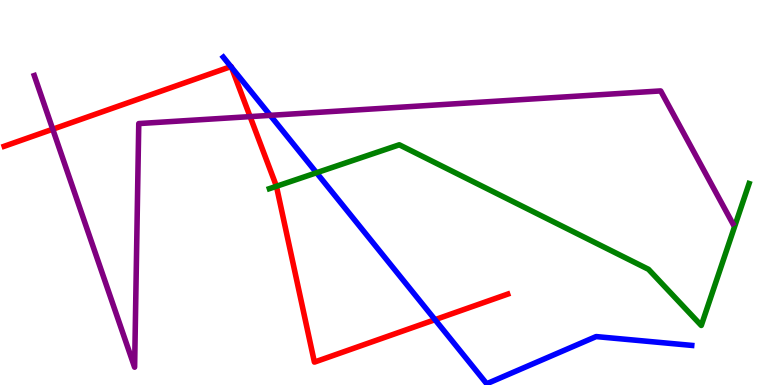[{'lines': ['blue', 'red'], 'intersections': [{'x': 2.98, 'y': 8.27}, {'x': 2.99, 'y': 8.25}, {'x': 5.61, 'y': 1.7}]}, {'lines': ['green', 'red'], 'intersections': [{'x': 3.57, 'y': 5.16}]}, {'lines': ['purple', 'red'], 'intersections': [{'x': 0.681, 'y': 6.64}, {'x': 3.23, 'y': 6.97}]}, {'lines': ['blue', 'green'], 'intersections': [{'x': 4.08, 'y': 5.51}]}, {'lines': ['blue', 'purple'], 'intersections': [{'x': 3.49, 'y': 7.0}]}, {'lines': ['green', 'purple'], 'intersections': []}]